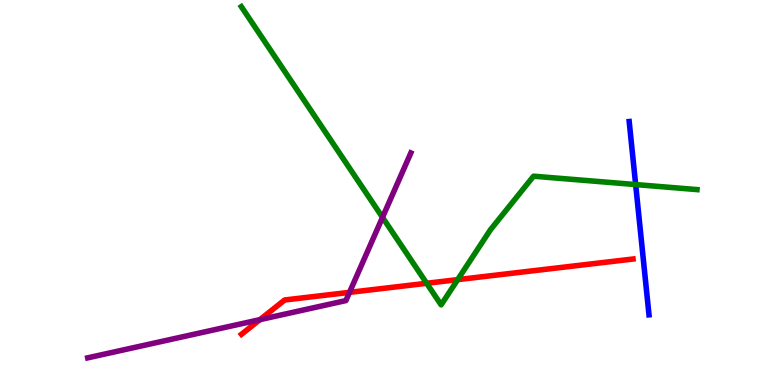[{'lines': ['blue', 'red'], 'intersections': []}, {'lines': ['green', 'red'], 'intersections': [{'x': 5.51, 'y': 2.64}, {'x': 5.91, 'y': 2.74}]}, {'lines': ['purple', 'red'], 'intersections': [{'x': 3.35, 'y': 1.7}, {'x': 4.51, 'y': 2.41}]}, {'lines': ['blue', 'green'], 'intersections': [{'x': 8.2, 'y': 5.21}]}, {'lines': ['blue', 'purple'], 'intersections': []}, {'lines': ['green', 'purple'], 'intersections': [{'x': 4.94, 'y': 4.35}]}]